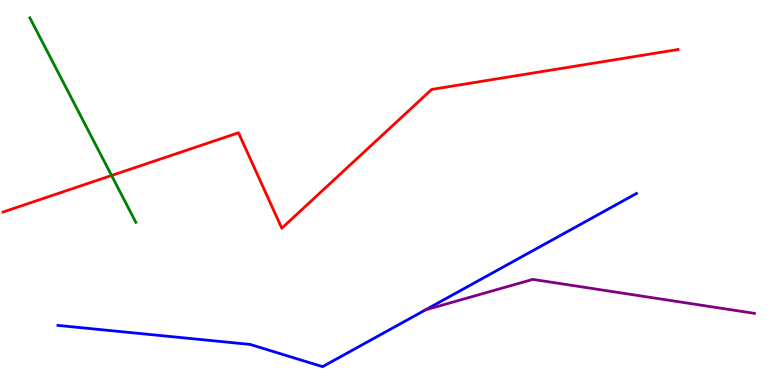[{'lines': ['blue', 'red'], 'intersections': []}, {'lines': ['green', 'red'], 'intersections': [{'x': 1.44, 'y': 5.44}]}, {'lines': ['purple', 'red'], 'intersections': []}, {'lines': ['blue', 'green'], 'intersections': []}, {'lines': ['blue', 'purple'], 'intersections': [{'x': 5.49, 'y': 1.95}]}, {'lines': ['green', 'purple'], 'intersections': []}]